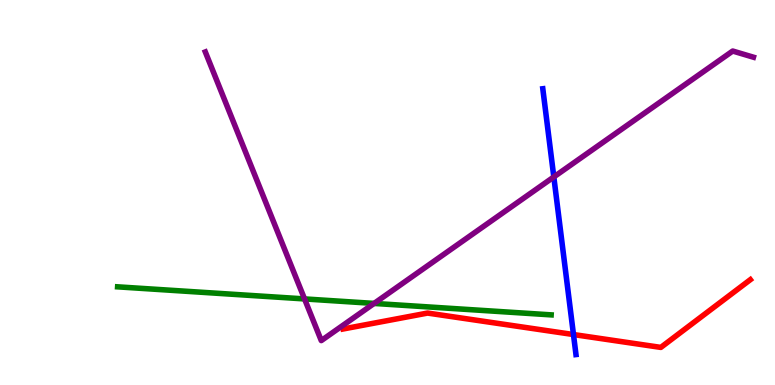[{'lines': ['blue', 'red'], 'intersections': [{'x': 7.4, 'y': 1.31}]}, {'lines': ['green', 'red'], 'intersections': []}, {'lines': ['purple', 'red'], 'intersections': []}, {'lines': ['blue', 'green'], 'intersections': []}, {'lines': ['blue', 'purple'], 'intersections': [{'x': 7.15, 'y': 5.4}]}, {'lines': ['green', 'purple'], 'intersections': [{'x': 3.93, 'y': 2.24}, {'x': 4.83, 'y': 2.12}]}]